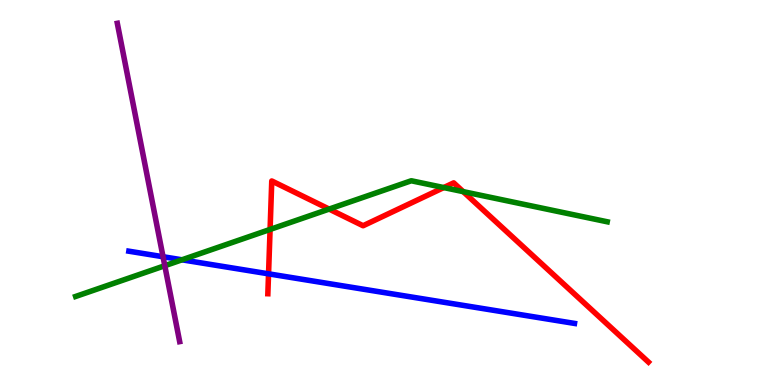[{'lines': ['blue', 'red'], 'intersections': [{'x': 3.47, 'y': 2.89}]}, {'lines': ['green', 'red'], 'intersections': [{'x': 3.48, 'y': 4.04}, {'x': 4.25, 'y': 4.57}, {'x': 5.73, 'y': 5.13}, {'x': 5.98, 'y': 5.02}]}, {'lines': ['purple', 'red'], 'intersections': []}, {'lines': ['blue', 'green'], 'intersections': [{'x': 2.35, 'y': 3.25}]}, {'lines': ['blue', 'purple'], 'intersections': [{'x': 2.1, 'y': 3.33}]}, {'lines': ['green', 'purple'], 'intersections': [{'x': 2.13, 'y': 3.1}]}]